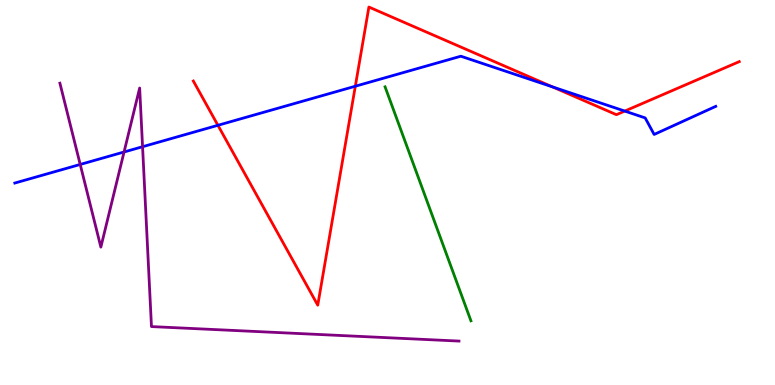[{'lines': ['blue', 'red'], 'intersections': [{'x': 2.81, 'y': 6.75}, {'x': 4.58, 'y': 7.76}, {'x': 7.13, 'y': 7.74}, {'x': 8.06, 'y': 7.11}]}, {'lines': ['green', 'red'], 'intersections': []}, {'lines': ['purple', 'red'], 'intersections': []}, {'lines': ['blue', 'green'], 'intersections': []}, {'lines': ['blue', 'purple'], 'intersections': [{'x': 1.03, 'y': 5.73}, {'x': 1.6, 'y': 6.05}, {'x': 1.84, 'y': 6.19}]}, {'lines': ['green', 'purple'], 'intersections': []}]